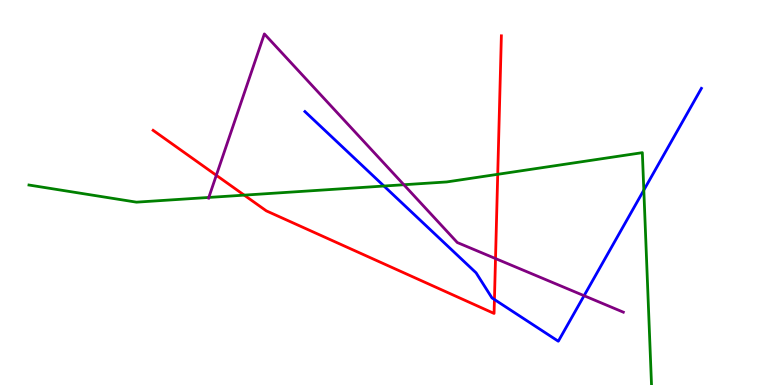[{'lines': ['blue', 'red'], 'intersections': [{'x': 6.38, 'y': 2.22}]}, {'lines': ['green', 'red'], 'intersections': [{'x': 3.15, 'y': 4.93}, {'x': 6.42, 'y': 5.47}]}, {'lines': ['purple', 'red'], 'intersections': [{'x': 2.79, 'y': 5.45}, {'x': 6.39, 'y': 3.28}]}, {'lines': ['blue', 'green'], 'intersections': [{'x': 4.95, 'y': 5.17}, {'x': 8.31, 'y': 5.06}]}, {'lines': ['blue', 'purple'], 'intersections': [{'x': 7.54, 'y': 2.32}]}, {'lines': ['green', 'purple'], 'intersections': [{'x': 2.69, 'y': 4.87}, {'x': 5.21, 'y': 5.2}]}]